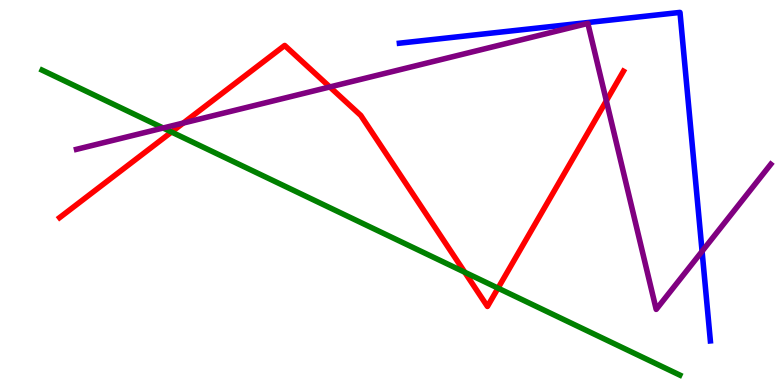[{'lines': ['blue', 'red'], 'intersections': []}, {'lines': ['green', 'red'], 'intersections': [{'x': 2.21, 'y': 6.57}, {'x': 6.0, 'y': 2.93}, {'x': 6.43, 'y': 2.52}]}, {'lines': ['purple', 'red'], 'intersections': [{'x': 2.36, 'y': 6.8}, {'x': 4.26, 'y': 7.74}, {'x': 7.82, 'y': 7.38}]}, {'lines': ['blue', 'green'], 'intersections': []}, {'lines': ['blue', 'purple'], 'intersections': [{'x': 9.06, 'y': 3.47}]}, {'lines': ['green', 'purple'], 'intersections': [{'x': 2.1, 'y': 6.68}]}]